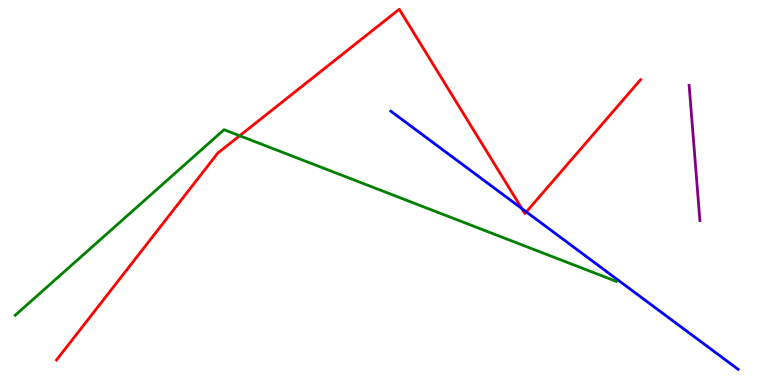[{'lines': ['blue', 'red'], 'intersections': [{'x': 6.73, 'y': 4.58}, {'x': 6.79, 'y': 4.5}]}, {'lines': ['green', 'red'], 'intersections': [{'x': 3.09, 'y': 6.47}]}, {'lines': ['purple', 'red'], 'intersections': []}, {'lines': ['blue', 'green'], 'intersections': []}, {'lines': ['blue', 'purple'], 'intersections': []}, {'lines': ['green', 'purple'], 'intersections': []}]